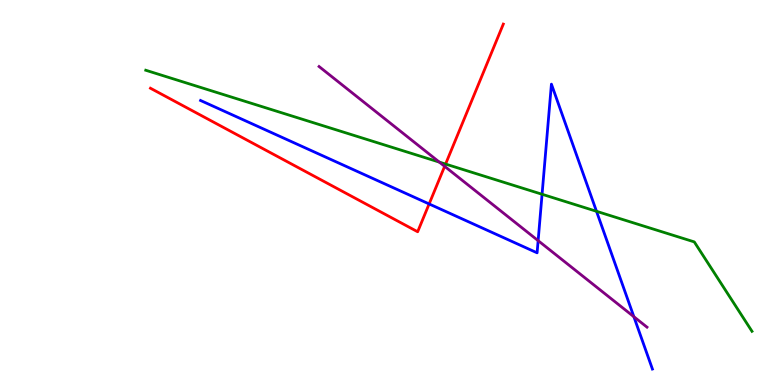[{'lines': ['blue', 'red'], 'intersections': [{'x': 5.54, 'y': 4.7}]}, {'lines': ['green', 'red'], 'intersections': [{'x': 5.75, 'y': 5.74}]}, {'lines': ['purple', 'red'], 'intersections': [{'x': 5.74, 'y': 5.68}]}, {'lines': ['blue', 'green'], 'intersections': [{'x': 6.99, 'y': 4.95}, {'x': 7.7, 'y': 4.51}]}, {'lines': ['blue', 'purple'], 'intersections': [{'x': 6.94, 'y': 3.75}, {'x': 8.18, 'y': 1.77}]}, {'lines': ['green', 'purple'], 'intersections': [{'x': 5.67, 'y': 5.79}]}]